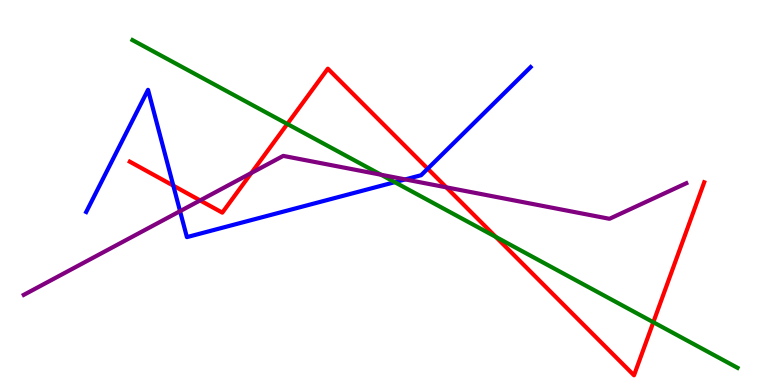[{'lines': ['blue', 'red'], 'intersections': [{'x': 2.24, 'y': 5.18}, {'x': 5.52, 'y': 5.62}]}, {'lines': ['green', 'red'], 'intersections': [{'x': 3.71, 'y': 6.78}, {'x': 6.4, 'y': 3.85}, {'x': 8.43, 'y': 1.63}]}, {'lines': ['purple', 'red'], 'intersections': [{'x': 2.58, 'y': 4.79}, {'x': 3.24, 'y': 5.51}, {'x': 5.76, 'y': 5.13}]}, {'lines': ['blue', 'green'], 'intersections': [{'x': 5.09, 'y': 5.27}]}, {'lines': ['blue', 'purple'], 'intersections': [{'x': 2.32, 'y': 4.52}, {'x': 5.23, 'y': 5.34}]}, {'lines': ['green', 'purple'], 'intersections': [{'x': 4.92, 'y': 5.46}]}]